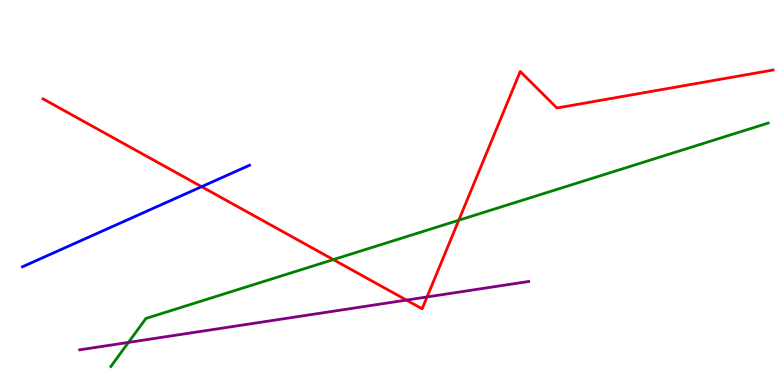[{'lines': ['blue', 'red'], 'intersections': [{'x': 2.6, 'y': 5.15}]}, {'lines': ['green', 'red'], 'intersections': [{'x': 4.3, 'y': 3.26}, {'x': 5.92, 'y': 4.28}]}, {'lines': ['purple', 'red'], 'intersections': [{'x': 5.24, 'y': 2.21}, {'x': 5.51, 'y': 2.29}]}, {'lines': ['blue', 'green'], 'intersections': []}, {'lines': ['blue', 'purple'], 'intersections': []}, {'lines': ['green', 'purple'], 'intersections': [{'x': 1.66, 'y': 1.11}]}]